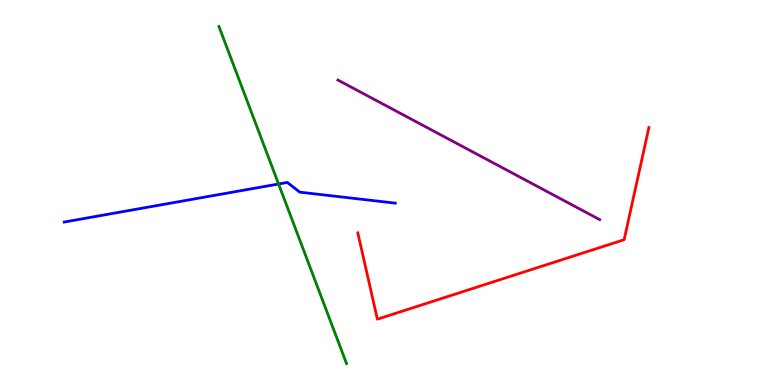[{'lines': ['blue', 'red'], 'intersections': []}, {'lines': ['green', 'red'], 'intersections': []}, {'lines': ['purple', 'red'], 'intersections': []}, {'lines': ['blue', 'green'], 'intersections': [{'x': 3.59, 'y': 5.22}]}, {'lines': ['blue', 'purple'], 'intersections': []}, {'lines': ['green', 'purple'], 'intersections': []}]